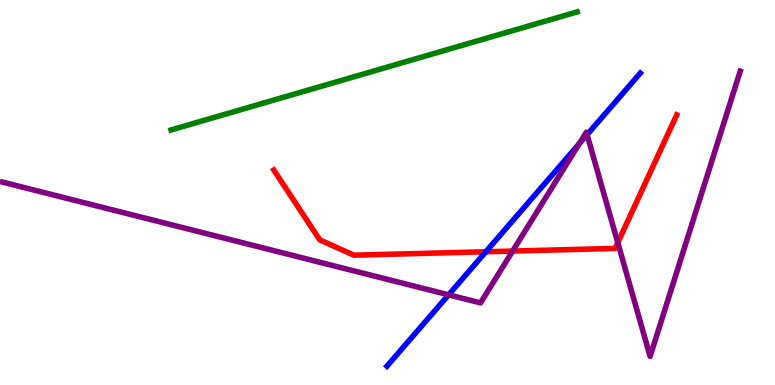[{'lines': ['blue', 'red'], 'intersections': [{'x': 6.27, 'y': 3.46}]}, {'lines': ['green', 'red'], 'intersections': []}, {'lines': ['purple', 'red'], 'intersections': [{'x': 6.61, 'y': 3.48}, {'x': 7.97, 'y': 3.7}]}, {'lines': ['blue', 'green'], 'intersections': []}, {'lines': ['blue', 'purple'], 'intersections': [{'x': 5.79, 'y': 2.34}, {'x': 7.47, 'y': 6.26}, {'x': 7.58, 'y': 6.5}]}, {'lines': ['green', 'purple'], 'intersections': []}]